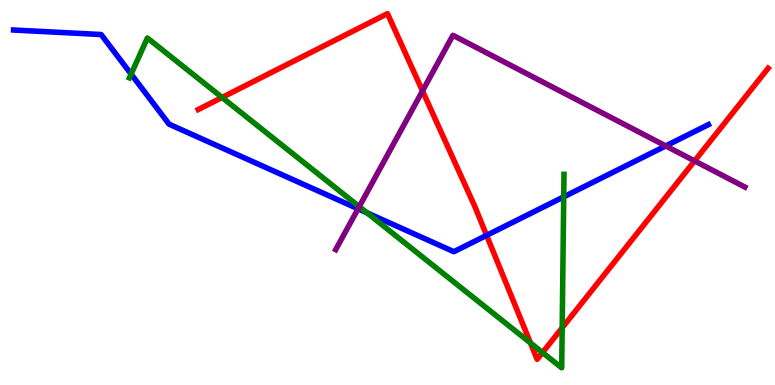[{'lines': ['blue', 'red'], 'intersections': [{'x': 6.28, 'y': 3.89}]}, {'lines': ['green', 'red'], 'intersections': [{'x': 2.87, 'y': 7.47}, {'x': 6.84, 'y': 1.09}, {'x': 7.0, 'y': 0.843}, {'x': 7.25, 'y': 1.49}]}, {'lines': ['purple', 'red'], 'intersections': [{'x': 5.45, 'y': 7.64}, {'x': 8.96, 'y': 5.82}]}, {'lines': ['blue', 'green'], 'intersections': [{'x': 1.69, 'y': 8.08}, {'x': 4.73, 'y': 4.47}, {'x': 7.27, 'y': 4.89}]}, {'lines': ['blue', 'purple'], 'intersections': [{'x': 4.62, 'y': 4.58}, {'x': 8.59, 'y': 6.21}]}, {'lines': ['green', 'purple'], 'intersections': [{'x': 4.64, 'y': 4.63}]}]